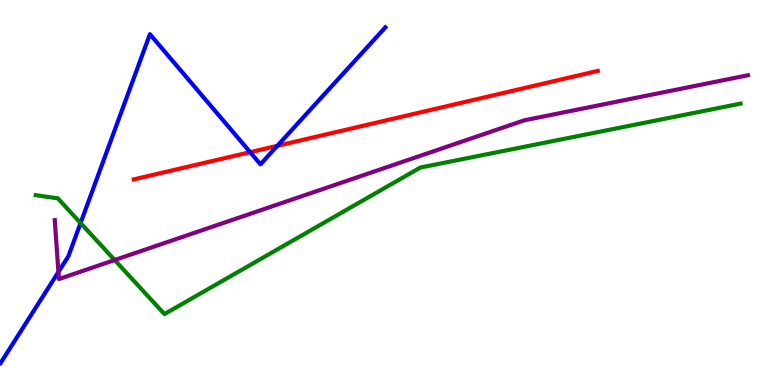[{'lines': ['blue', 'red'], 'intersections': [{'x': 3.23, 'y': 6.05}, {'x': 3.58, 'y': 6.21}]}, {'lines': ['green', 'red'], 'intersections': []}, {'lines': ['purple', 'red'], 'intersections': []}, {'lines': ['blue', 'green'], 'intersections': [{'x': 1.04, 'y': 4.21}]}, {'lines': ['blue', 'purple'], 'intersections': [{'x': 0.754, 'y': 2.94}]}, {'lines': ['green', 'purple'], 'intersections': [{'x': 1.48, 'y': 3.25}]}]